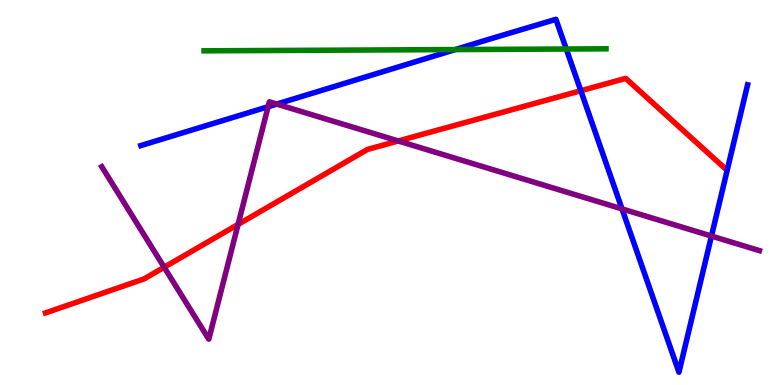[{'lines': ['blue', 'red'], 'intersections': [{'x': 7.49, 'y': 7.64}]}, {'lines': ['green', 'red'], 'intersections': []}, {'lines': ['purple', 'red'], 'intersections': [{'x': 2.12, 'y': 3.06}, {'x': 3.07, 'y': 4.17}, {'x': 5.14, 'y': 6.34}]}, {'lines': ['blue', 'green'], 'intersections': [{'x': 5.87, 'y': 8.71}, {'x': 7.31, 'y': 8.73}]}, {'lines': ['blue', 'purple'], 'intersections': [{'x': 3.46, 'y': 7.23}, {'x': 3.57, 'y': 7.3}, {'x': 8.03, 'y': 4.57}, {'x': 9.18, 'y': 3.87}]}, {'lines': ['green', 'purple'], 'intersections': []}]